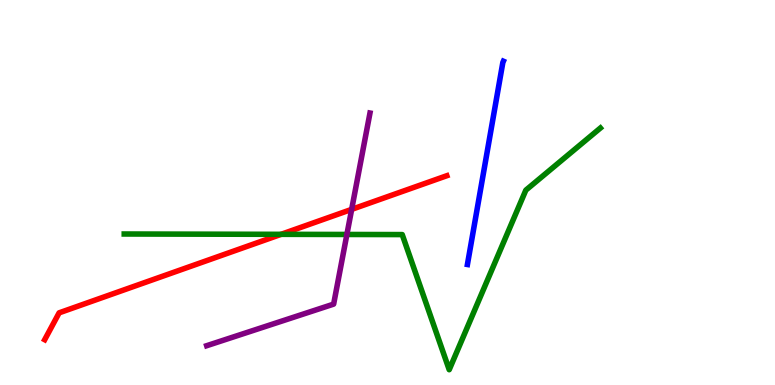[{'lines': ['blue', 'red'], 'intersections': []}, {'lines': ['green', 'red'], 'intersections': [{'x': 3.63, 'y': 3.91}]}, {'lines': ['purple', 'red'], 'intersections': [{'x': 4.54, 'y': 4.56}]}, {'lines': ['blue', 'green'], 'intersections': []}, {'lines': ['blue', 'purple'], 'intersections': []}, {'lines': ['green', 'purple'], 'intersections': [{'x': 4.48, 'y': 3.91}]}]